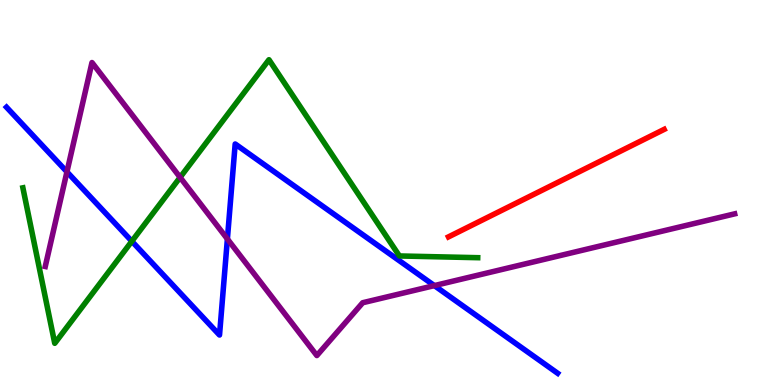[{'lines': ['blue', 'red'], 'intersections': []}, {'lines': ['green', 'red'], 'intersections': []}, {'lines': ['purple', 'red'], 'intersections': []}, {'lines': ['blue', 'green'], 'intersections': [{'x': 1.7, 'y': 3.73}]}, {'lines': ['blue', 'purple'], 'intersections': [{'x': 0.864, 'y': 5.54}, {'x': 2.93, 'y': 3.79}, {'x': 5.6, 'y': 2.58}]}, {'lines': ['green', 'purple'], 'intersections': [{'x': 2.32, 'y': 5.39}]}]